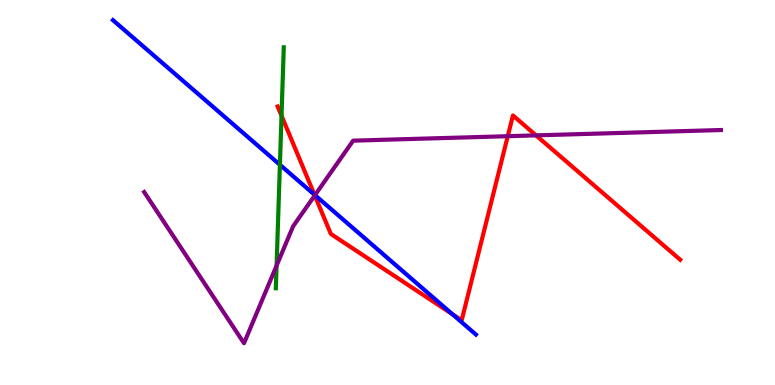[{'lines': ['blue', 'red'], 'intersections': [{'x': 4.06, 'y': 4.94}, {'x': 5.84, 'y': 1.84}]}, {'lines': ['green', 'red'], 'intersections': [{'x': 3.63, 'y': 6.99}]}, {'lines': ['purple', 'red'], 'intersections': [{'x': 4.06, 'y': 4.92}, {'x': 6.55, 'y': 6.46}, {'x': 6.92, 'y': 6.48}]}, {'lines': ['blue', 'green'], 'intersections': [{'x': 3.61, 'y': 5.72}]}, {'lines': ['blue', 'purple'], 'intersections': [{'x': 4.06, 'y': 4.93}]}, {'lines': ['green', 'purple'], 'intersections': [{'x': 3.57, 'y': 3.1}]}]